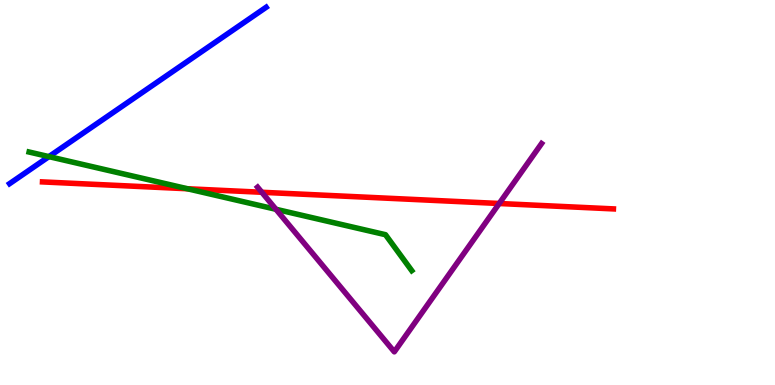[{'lines': ['blue', 'red'], 'intersections': []}, {'lines': ['green', 'red'], 'intersections': [{'x': 2.42, 'y': 5.1}]}, {'lines': ['purple', 'red'], 'intersections': [{'x': 3.38, 'y': 5.01}, {'x': 6.44, 'y': 4.71}]}, {'lines': ['blue', 'green'], 'intersections': [{'x': 0.631, 'y': 5.93}]}, {'lines': ['blue', 'purple'], 'intersections': []}, {'lines': ['green', 'purple'], 'intersections': [{'x': 3.56, 'y': 4.56}]}]